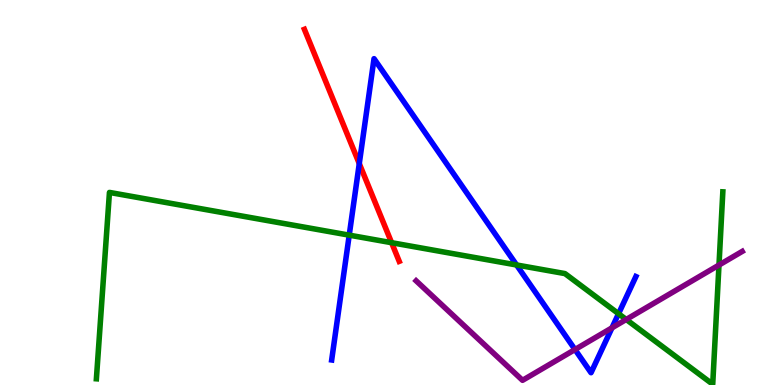[{'lines': ['blue', 'red'], 'intersections': [{'x': 4.64, 'y': 5.75}]}, {'lines': ['green', 'red'], 'intersections': [{'x': 5.05, 'y': 3.7}]}, {'lines': ['purple', 'red'], 'intersections': []}, {'lines': ['blue', 'green'], 'intersections': [{'x': 4.51, 'y': 3.89}, {'x': 6.67, 'y': 3.12}, {'x': 7.98, 'y': 1.85}]}, {'lines': ['blue', 'purple'], 'intersections': [{'x': 7.42, 'y': 0.921}, {'x': 7.9, 'y': 1.48}]}, {'lines': ['green', 'purple'], 'intersections': [{'x': 8.08, 'y': 1.7}, {'x': 9.28, 'y': 3.12}]}]